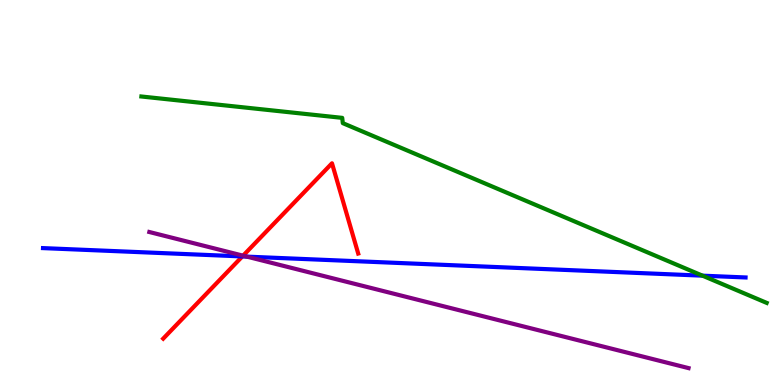[{'lines': ['blue', 'red'], 'intersections': [{'x': 3.13, 'y': 3.34}]}, {'lines': ['green', 'red'], 'intersections': []}, {'lines': ['purple', 'red'], 'intersections': [{'x': 3.14, 'y': 3.36}]}, {'lines': ['blue', 'green'], 'intersections': [{'x': 9.06, 'y': 2.84}]}, {'lines': ['blue', 'purple'], 'intersections': [{'x': 3.19, 'y': 3.33}]}, {'lines': ['green', 'purple'], 'intersections': []}]